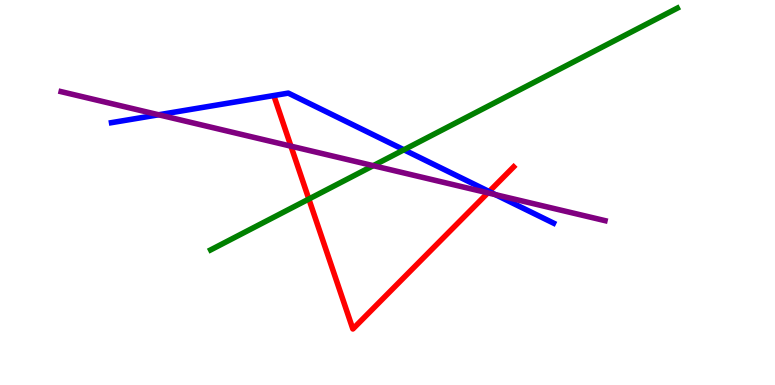[{'lines': ['blue', 'red'], 'intersections': [{'x': 6.31, 'y': 5.02}]}, {'lines': ['green', 'red'], 'intersections': [{'x': 3.99, 'y': 4.83}]}, {'lines': ['purple', 'red'], 'intersections': [{'x': 3.75, 'y': 6.2}, {'x': 6.3, 'y': 4.99}]}, {'lines': ['blue', 'green'], 'intersections': [{'x': 5.21, 'y': 6.11}]}, {'lines': ['blue', 'purple'], 'intersections': [{'x': 2.05, 'y': 7.02}, {'x': 6.39, 'y': 4.94}]}, {'lines': ['green', 'purple'], 'intersections': [{'x': 4.82, 'y': 5.7}]}]